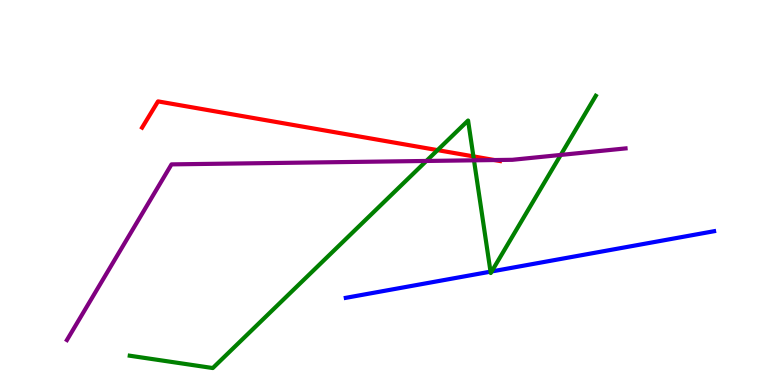[{'lines': ['blue', 'red'], 'intersections': []}, {'lines': ['green', 'red'], 'intersections': [{'x': 5.65, 'y': 6.1}, {'x': 6.11, 'y': 5.94}]}, {'lines': ['purple', 'red'], 'intersections': [{'x': 6.38, 'y': 5.84}]}, {'lines': ['blue', 'green'], 'intersections': [{'x': 6.33, 'y': 2.94}, {'x': 6.34, 'y': 2.95}]}, {'lines': ['blue', 'purple'], 'intersections': []}, {'lines': ['green', 'purple'], 'intersections': [{'x': 5.5, 'y': 5.82}, {'x': 6.12, 'y': 5.84}, {'x': 7.24, 'y': 5.98}]}]